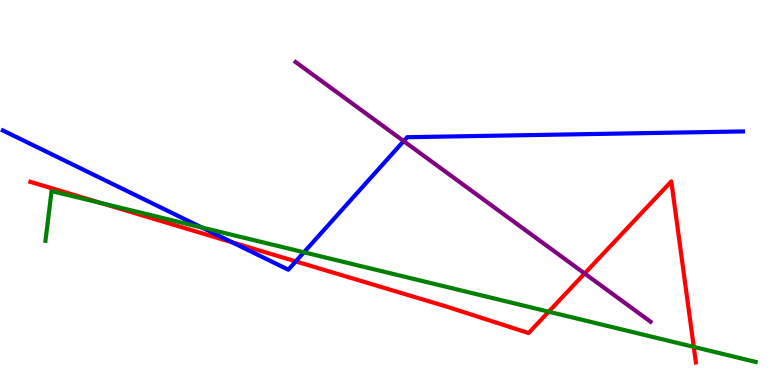[{'lines': ['blue', 'red'], 'intersections': [{'x': 3.0, 'y': 3.71}, {'x': 3.82, 'y': 3.21}]}, {'lines': ['green', 'red'], 'intersections': [{'x': 1.31, 'y': 4.72}, {'x': 7.08, 'y': 1.9}, {'x': 8.95, 'y': 0.99}]}, {'lines': ['purple', 'red'], 'intersections': [{'x': 7.54, 'y': 2.9}]}, {'lines': ['blue', 'green'], 'intersections': [{'x': 2.6, 'y': 4.09}, {'x': 3.92, 'y': 3.45}]}, {'lines': ['blue', 'purple'], 'intersections': [{'x': 5.21, 'y': 6.34}]}, {'lines': ['green', 'purple'], 'intersections': []}]